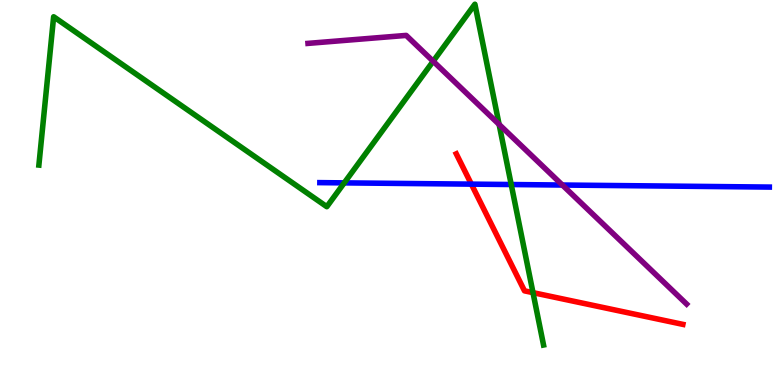[{'lines': ['blue', 'red'], 'intersections': [{'x': 6.08, 'y': 5.22}]}, {'lines': ['green', 'red'], 'intersections': [{'x': 6.88, 'y': 2.4}]}, {'lines': ['purple', 'red'], 'intersections': []}, {'lines': ['blue', 'green'], 'intersections': [{'x': 4.44, 'y': 5.25}, {'x': 6.6, 'y': 5.21}]}, {'lines': ['blue', 'purple'], 'intersections': [{'x': 7.26, 'y': 5.19}]}, {'lines': ['green', 'purple'], 'intersections': [{'x': 5.59, 'y': 8.41}, {'x': 6.44, 'y': 6.77}]}]